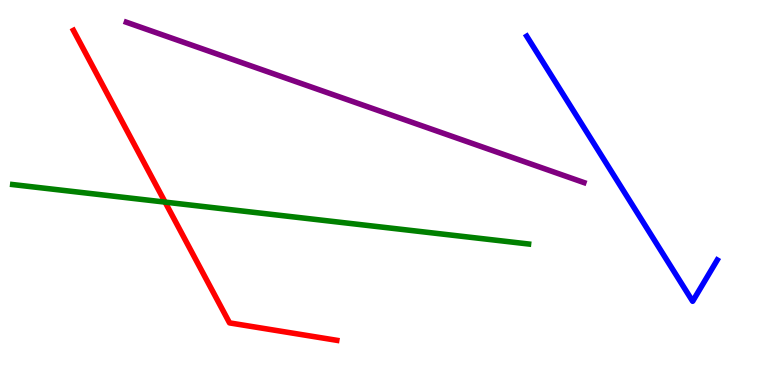[{'lines': ['blue', 'red'], 'intersections': []}, {'lines': ['green', 'red'], 'intersections': [{'x': 2.13, 'y': 4.75}]}, {'lines': ['purple', 'red'], 'intersections': []}, {'lines': ['blue', 'green'], 'intersections': []}, {'lines': ['blue', 'purple'], 'intersections': []}, {'lines': ['green', 'purple'], 'intersections': []}]